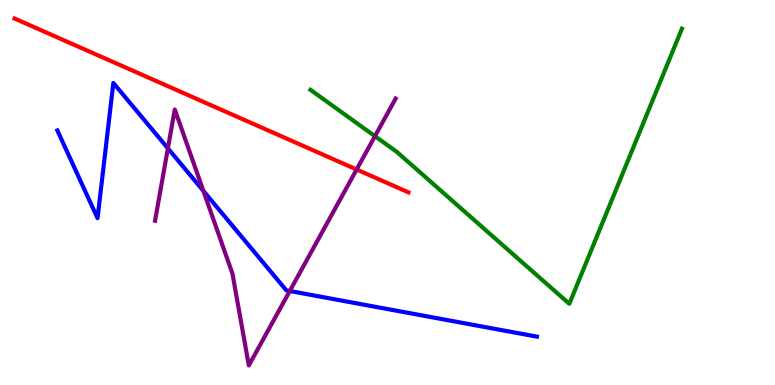[{'lines': ['blue', 'red'], 'intersections': []}, {'lines': ['green', 'red'], 'intersections': []}, {'lines': ['purple', 'red'], 'intersections': [{'x': 4.6, 'y': 5.6}]}, {'lines': ['blue', 'green'], 'intersections': []}, {'lines': ['blue', 'purple'], 'intersections': [{'x': 2.17, 'y': 6.15}, {'x': 2.62, 'y': 5.04}, {'x': 3.74, 'y': 2.44}]}, {'lines': ['green', 'purple'], 'intersections': [{'x': 4.84, 'y': 6.46}]}]